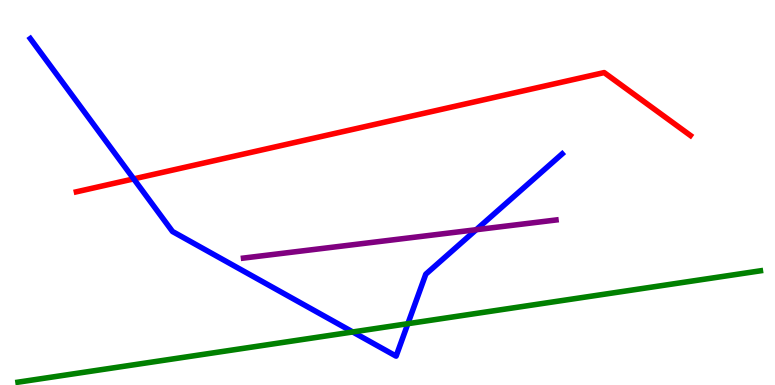[{'lines': ['blue', 'red'], 'intersections': [{'x': 1.73, 'y': 5.35}]}, {'lines': ['green', 'red'], 'intersections': []}, {'lines': ['purple', 'red'], 'intersections': []}, {'lines': ['blue', 'green'], 'intersections': [{'x': 4.55, 'y': 1.38}, {'x': 5.26, 'y': 1.59}]}, {'lines': ['blue', 'purple'], 'intersections': [{'x': 6.14, 'y': 4.03}]}, {'lines': ['green', 'purple'], 'intersections': []}]